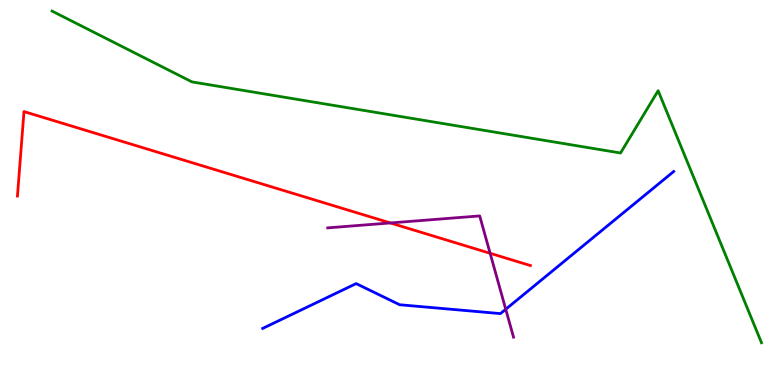[{'lines': ['blue', 'red'], 'intersections': []}, {'lines': ['green', 'red'], 'intersections': []}, {'lines': ['purple', 'red'], 'intersections': [{'x': 5.04, 'y': 4.21}, {'x': 6.32, 'y': 3.42}]}, {'lines': ['blue', 'green'], 'intersections': []}, {'lines': ['blue', 'purple'], 'intersections': [{'x': 6.53, 'y': 1.97}]}, {'lines': ['green', 'purple'], 'intersections': []}]